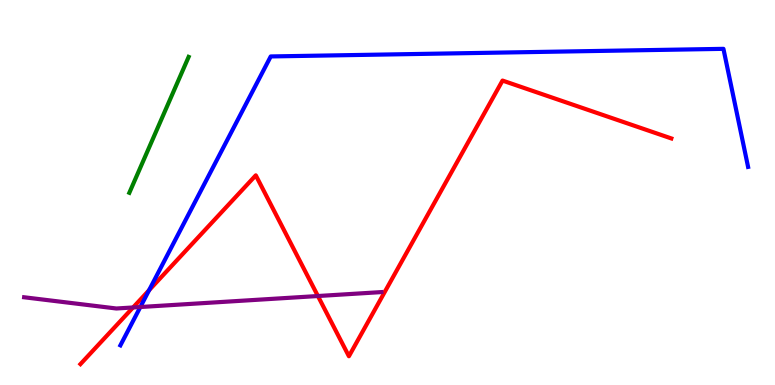[{'lines': ['blue', 'red'], 'intersections': [{'x': 1.92, 'y': 2.46}]}, {'lines': ['green', 'red'], 'intersections': []}, {'lines': ['purple', 'red'], 'intersections': [{'x': 1.72, 'y': 2.01}, {'x': 4.1, 'y': 2.31}]}, {'lines': ['blue', 'green'], 'intersections': []}, {'lines': ['blue', 'purple'], 'intersections': [{'x': 1.81, 'y': 2.03}]}, {'lines': ['green', 'purple'], 'intersections': []}]